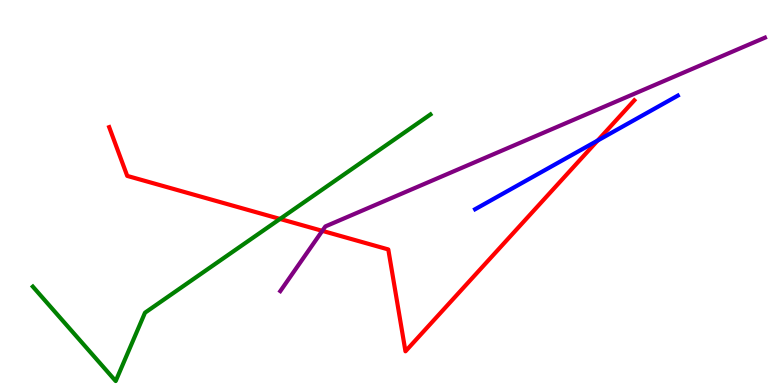[{'lines': ['blue', 'red'], 'intersections': [{'x': 7.71, 'y': 6.35}]}, {'lines': ['green', 'red'], 'intersections': [{'x': 3.61, 'y': 4.31}]}, {'lines': ['purple', 'red'], 'intersections': [{'x': 4.16, 'y': 4.0}]}, {'lines': ['blue', 'green'], 'intersections': []}, {'lines': ['blue', 'purple'], 'intersections': []}, {'lines': ['green', 'purple'], 'intersections': []}]